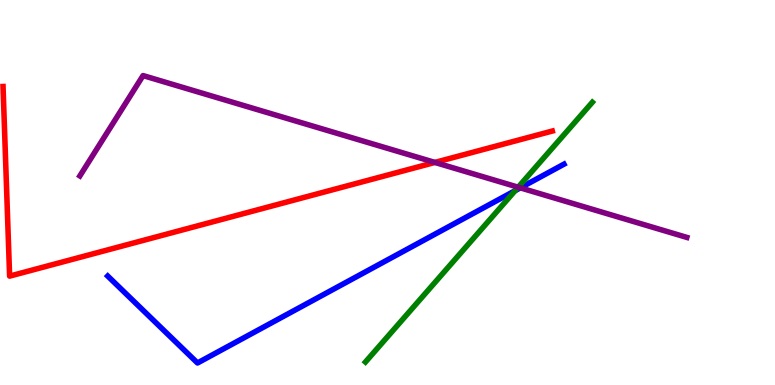[{'lines': ['blue', 'red'], 'intersections': []}, {'lines': ['green', 'red'], 'intersections': []}, {'lines': ['purple', 'red'], 'intersections': [{'x': 5.61, 'y': 5.78}]}, {'lines': ['blue', 'green'], 'intersections': [{'x': 6.65, 'y': 5.05}]}, {'lines': ['blue', 'purple'], 'intersections': [{'x': 6.71, 'y': 5.12}]}, {'lines': ['green', 'purple'], 'intersections': [{'x': 6.69, 'y': 5.14}]}]